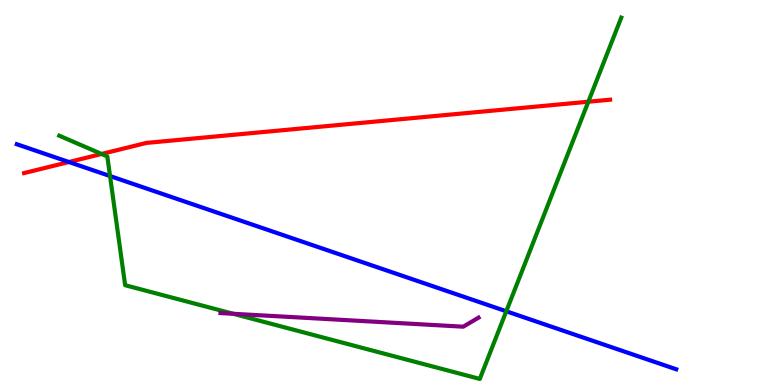[{'lines': ['blue', 'red'], 'intersections': [{'x': 0.89, 'y': 5.79}]}, {'lines': ['green', 'red'], 'intersections': [{'x': 1.31, 'y': 6.0}, {'x': 7.59, 'y': 7.36}]}, {'lines': ['purple', 'red'], 'intersections': []}, {'lines': ['blue', 'green'], 'intersections': [{'x': 1.42, 'y': 5.43}, {'x': 6.53, 'y': 1.91}]}, {'lines': ['blue', 'purple'], 'intersections': []}, {'lines': ['green', 'purple'], 'intersections': [{'x': 3.01, 'y': 1.85}]}]